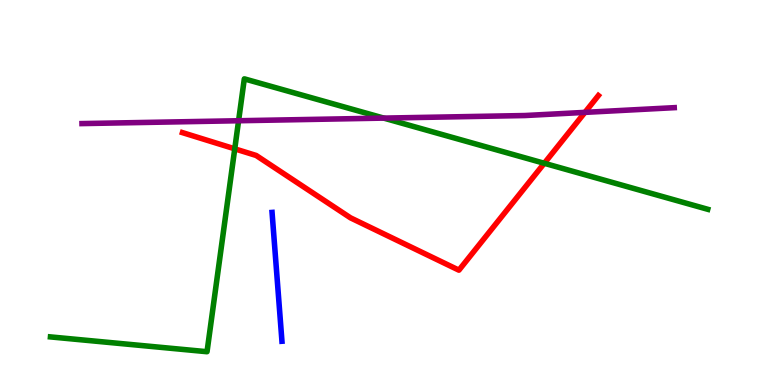[{'lines': ['blue', 'red'], 'intersections': []}, {'lines': ['green', 'red'], 'intersections': [{'x': 3.03, 'y': 6.13}, {'x': 7.02, 'y': 5.76}]}, {'lines': ['purple', 'red'], 'intersections': [{'x': 7.55, 'y': 7.08}]}, {'lines': ['blue', 'green'], 'intersections': []}, {'lines': ['blue', 'purple'], 'intersections': []}, {'lines': ['green', 'purple'], 'intersections': [{'x': 3.08, 'y': 6.86}, {'x': 4.95, 'y': 6.93}]}]